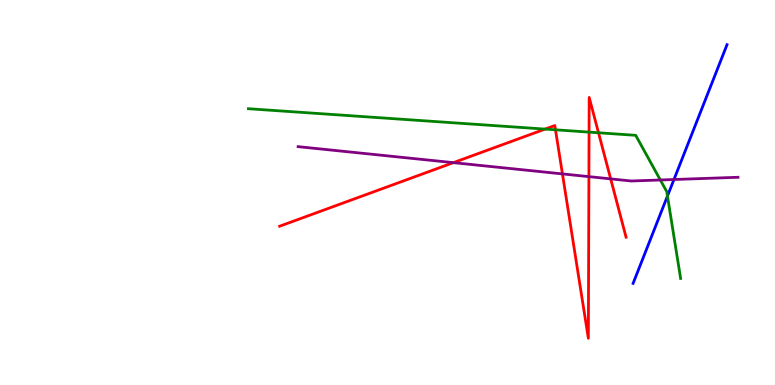[{'lines': ['blue', 'red'], 'intersections': []}, {'lines': ['green', 'red'], 'intersections': [{'x': 7.03, 'y': 6.65}, {'x': 7.17, 'y': 6.63}, {'x': 7.6, 'y': 6.57}, {'x': 7.72, 'y': 6.55}]}, {'lines': ['purple', 'red'], 'intersections': [{'x': 5.85, 'y': 5.78}, {'x': 7.26, 'y': 5.48}, {'x': 7.6, 'y': 5.41}, {'x': 7.88, 'y': 5.35}]}, {'lines': ['blue', 'green'], 'intersections': [{'x': 8.61, 'y': 4.91}]}, {'lines': ['blue', 'purple'], 'intersections': [{'x': 8.7, 'y': 5.34}]}, {'lines': ['green', 'purple'], 'intersections': [{'x': 8.52, 'y': 5.32}]}]